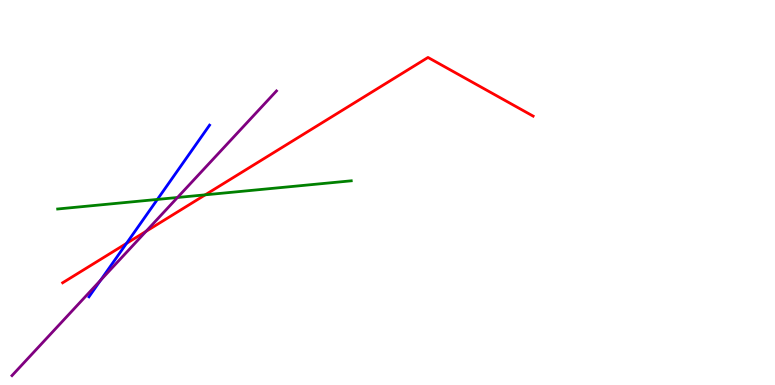[{'lines': ['blue', 'red'], 'intersections': [{'x': 1.63, 'y': 3.68}]}, {'lines': ['green', 'red'], 'intersections': [{'x': 2.65, 'y': 4.94}]}, {'lines': ['purple', 'red'], 'intersections': [{'x': 1.88, 'y': 3.99}]}, {'lines': ['blue', 'green'], 'intersections': [{'x': 2.03, 'y': 4.82}]}, {'lines': ['blue', 'purple'], 'intersections': [{'x': 1.3, 'y': 2.72}]}, {'lines': ['green', 'purple'], 'intersections': [{'x': 2.29, 'y': 4.87}]}]